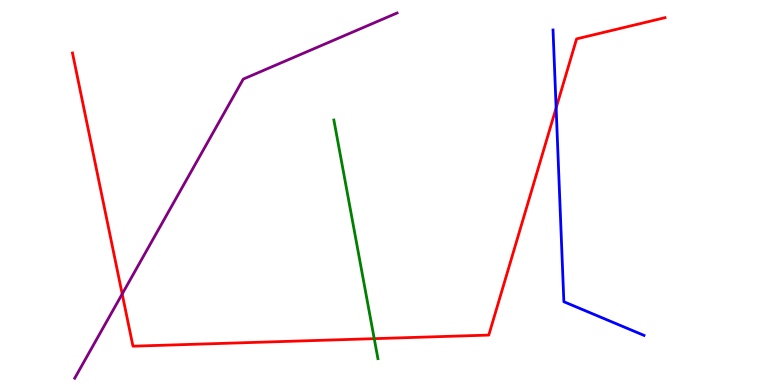[{'lines': ['blue', 'red'], 'intersections': [{'x': 7.18, 'y': 7.2}]}, {'lines': ['green', 'red'], 'intersections': [{'x': 4.83, 'y': 1.2}]}, {'lines': ['purple', 'red'], 'intersections': [{'x': 1.58, 'y': 2.36}]}, {'lines': ['blue', 'green'], 'intersections': []}, {'lines': ['blue', 'purple'], 'intersections': []}, {'lines': ['green', 'purple'], 'intersections': []}]